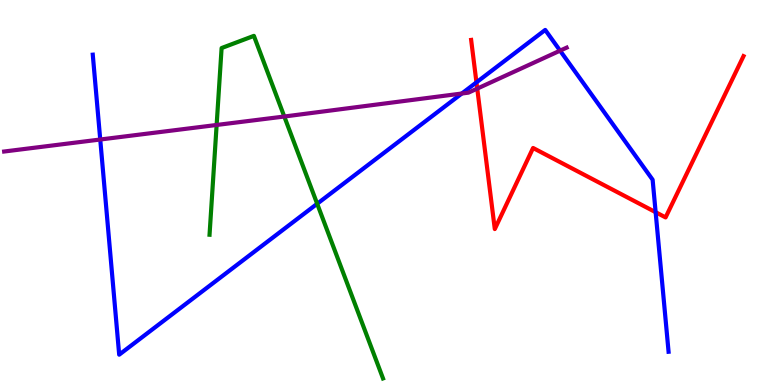[{'lines': ['blue', 'red'], 'intersections': [{'x': 6.15, 'y': 7.86}, {'x': 8.46, 'y': 4.49}]}, {'lines': ['green', 'red'], 'intersections': []}, {'lines': ['purple', 'red'], 'intersections': [{'x': 6.16, 'y': 7.7}]}, {'lines': ['blue', 'green'], 'intersections': [{'x': 4.09, 'y': 4.71}]}, {'lines': ['blue', 'purple'], 'intersections': [{'x': 1.29, 'y': 6.38}, {'x': 5.96, 'y': 7.57}, {'x': 7.23, 'y': 8.68}]}, {'lines': ['green', 'purple'], 'intersections': [{'x': 2.8, 'y': 6.75}, {'x': 3.67, 'y': 6.97}]}]